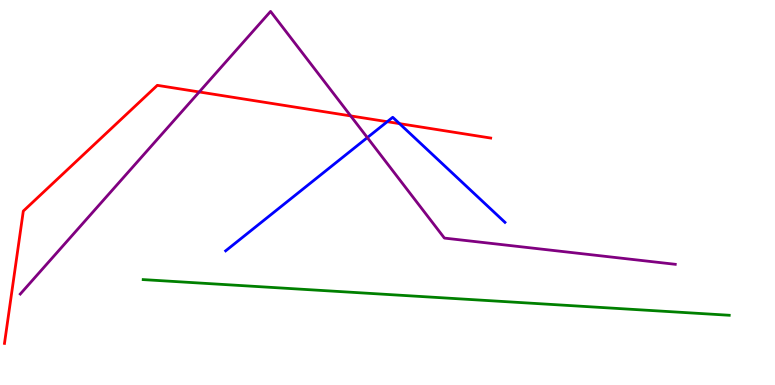[{'lines': ['blue', 'red'], 'intersections': [{'x': 5.0, 'y': 6.84}, {'x': 5.15, 'y': 6.79}]}, {'lines': ['green', 'red'], 'intersections': []}, {'lines': ['purple', 'red'], 'intersections': [{'x': 2.57, 'y': 7.61}, {'x': 4.53, 'y': 6.99}]}, {'lines': ['blue', 'green'], 'intersections': []}, {'lines': ['blue', 'purple'], 'intersections': [{'x': 4.74, 'y': 6.43}]}, {'lines': ['green', 'purple'], 'intersections': []}]